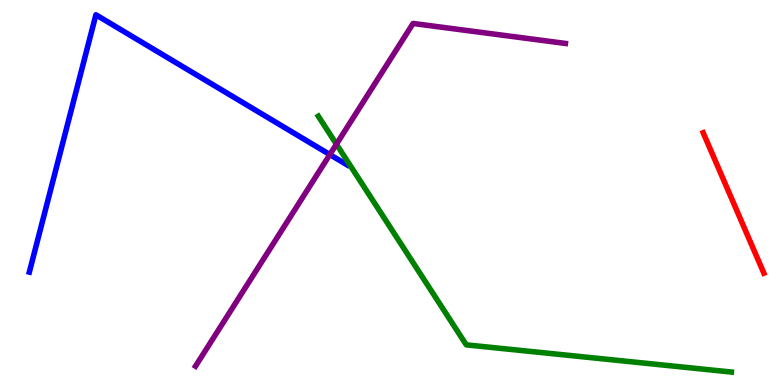[{'lines': ['blue', 'red'], 'intersections': []}, {'lines': ['green', 'red'], 'intersections': []}, {'lines': ['purple', 'red'], 'intersections': []}, {'lines': ['blue', 'green'], 'intersections': []}, {'lines': ['blue', 'purple'], 'intersections': [{'x': 4.26, 'y': 5.99}]}, {'lines': ['green', 'purple'], 'intersections': [{'x': 4.34, 'y': 6.25}]}]